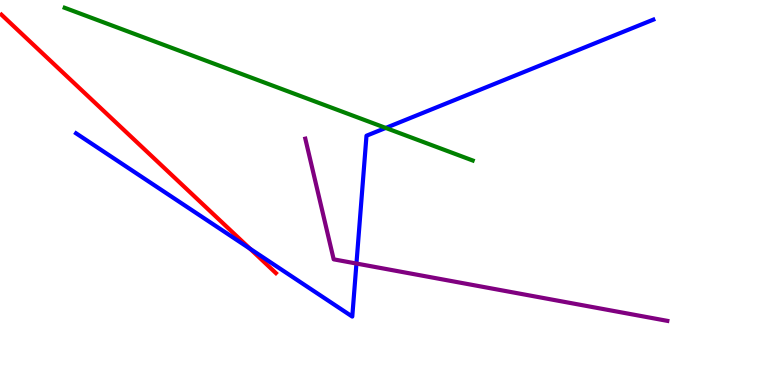[{'lines': ['blue', 'red'], 'intersections': [{'x': 3.23, 'y': 3.54}]}, {'lines': ['green', 'red'], 'intersections': []}, {'lines': ['purple', 'red'], 'intersections': []}, {'lines': ['blue', 'green'], 'intersections': [{'x': 4.98, 'y': 6.68}]}, {'lines': ['blue', 'purple'], 'intersections': [{'x': 4.6, 'y': 3.15}]}, {'lines': ['green', 'purple'], 'intersections': []}]